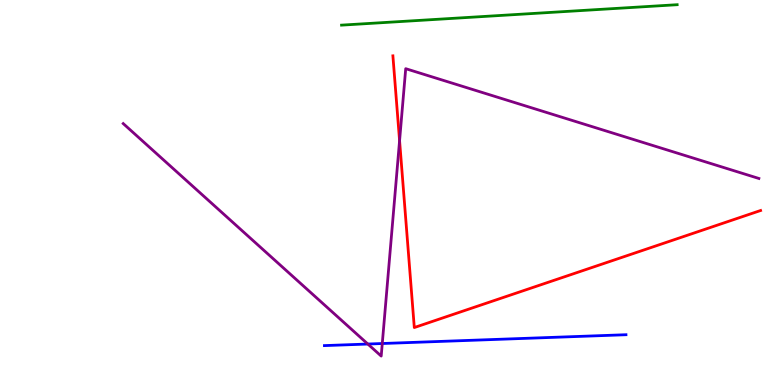[{'lines': ['blue', 'red'], 'intersections': []}, {'lines': ['green', 'red'], 'intersections': []}, {'lines': ['purple', 'red'], 'intersections': [{'x': 5.16, 'y': 6.35}]}, {'lines': ['blue', 'green'], 'intersections': []}, {'lines': ['blue', 'purple'], 'intersections': [{'x': 4.75, 'y': 1.06}, {'x': 4.93, 'y': 1.08}]}, {'lines': ['green', 'purple'], 'intersections': []}]